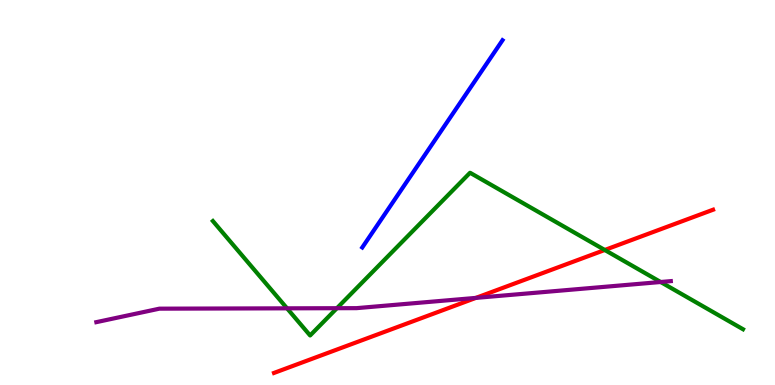[{'lines': ['blue', 'red'], 'intersections': []}, {'lines': ['green', 'red'], 'intersections': [{'x': 7.8, 'y': 3.51}]}, {'lines': ['purple', 'red'], 'intersections': [{'x': 6.14, 'y': 2.26}]}, {'lines': ['blue', 'green'], 'intersections': []}, {'lines': ['blue', 'purple'], 'intersections': []}, {'lines': ['green', 'purple'], 'intersections': [{'x': 3.7, 'y': 1.99}, {'x': 4.35, 'y': 1.99}, {'x': 8.52, 'y': 2.68}]}]